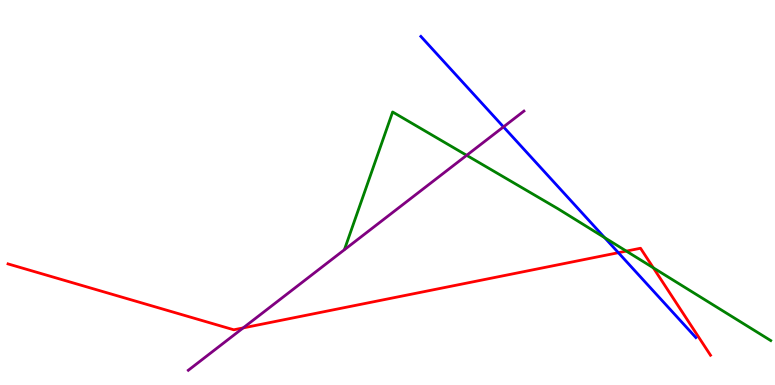[{'lines': ['blue', 'red'], 'intersections': [{'x': 7.98, 'y': 3.44}]}, {'lines': ['green', 'red'], 'intersections': [{'x': 8.08, 'y': 3.48}, {'x': 8.43, 'y': 3.04}]}, {'lines': ['purple', 'red'], 'intersections': [{'x': 3.14, 'y': 1.48}]}, {'lines': ['blue', 'green'], 'intersections': [{'x': 7.8, 'y': 3.83}]}, {'lines': ['blue', 'purple'], 'intersections': [{'x': 6.5, 'y': 6.7}]}, {'lines': ['green', 'purple'], 'intersections': [{'x': 6.02, 'y': 5.97}]}]